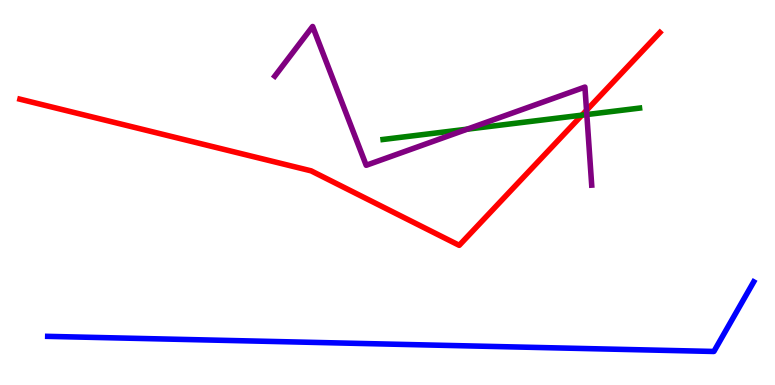[{'lines': ['blue', 'red'], 'intersections': []}, {'lines': ['green', 'red'], 'intersections': [{'x': 7.51, 'y': 7.01}]}, {'lines': ['purple', 'red'], 'intersections': [{'x': 7.57, 'y': 7.13}]}, {'lines': ['blue', 'green'], 'intersections': []}, {'lines': ['blue', 'purple'], 'intersections': []}, {'lines': ['green', 'purple'], 'intersections': [{'x': 6.03, 'y': 6.64}, {'x': 7.57, 'y': 7.02}]}]